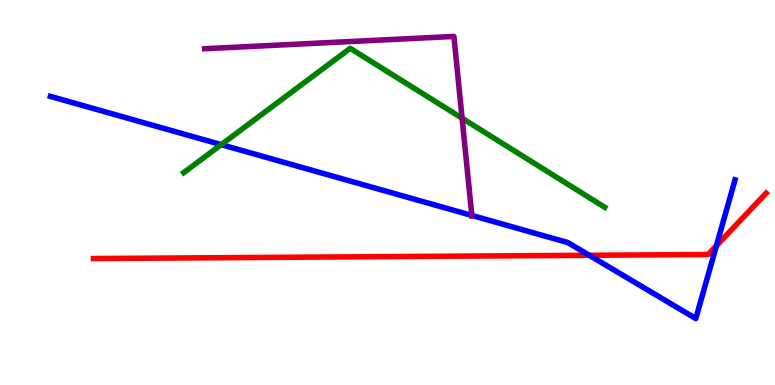[{'lines': ['blue', 'red'], 'intersections': [{'x': 7.6, 'y': 3.37}, {'x': 9.24, 'y': 3.62}]}, {'lines': ['green', 'red'], 'intersections': []}, {'lines': ['purple', 'red'], 'intersections': []}, {'lines': ['blue', 'green'], 'intersections': [{'x': 2.85, 'y': 6.24}]}, {'lines': ['blue', 'purple'], 'intersections': [{'x': 6.09, 'y': 4.4}]}, {'lines': ['green', 'purple'], 'intersections': [{'x': 5.96, 'y': 6.93}]}]